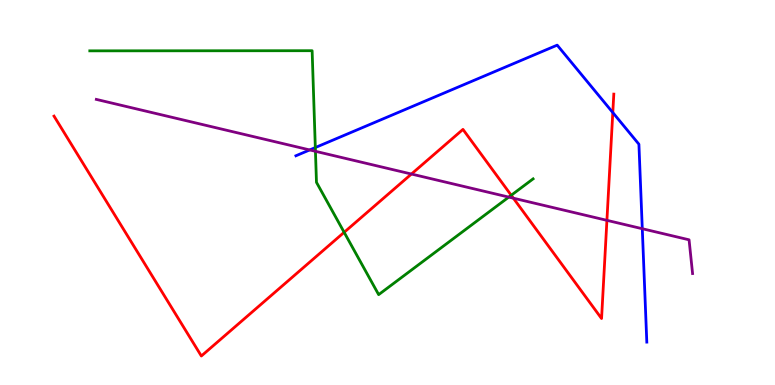[{'lines': ['blue', 'red'], 'intersections': [{'x': 7.91, 'y': 7.08}]}, {'lines': ['green', 'red'], 'intersections': [{'x': 4.44, 'y': 3.97}, {'x': 6.6, 'y': 4.93}]}, {'lines': ['purple', 'red'], 'intersections': [{'x': 5.31, 'y': 5.48}, {'x': 6.62, 'y': 4.85}, {'x': 7.83, 'y': 4.28}]}, {'lines': ['blue', 'green'], 'intersections': [{'x': 4.07, 'y': 6.17}]}, {'lines': ['blue', 'purple'], 'intersections': [{'x': 4.0, 'y': 6.11}, {'x': 8.29, 'y': 4.06}]}, {'lines': ['green', 'purple'], 'intersections': [{'x': 4.07, 'y': 6.07}, {'x': 6.56, 'y': 4.88}]}]